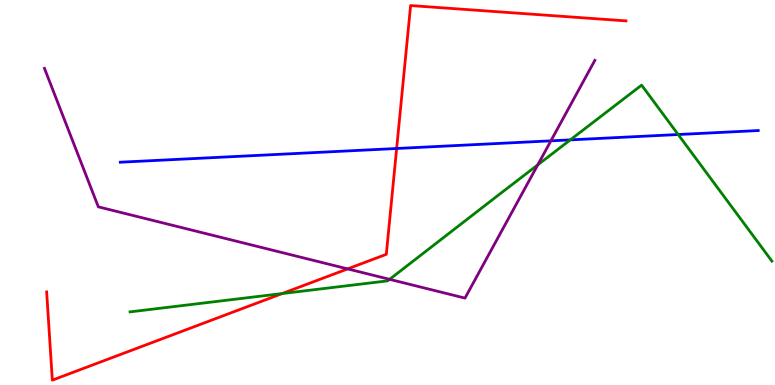[{'lines': ['blue', 'red'], 'intersections': [{'x': 5.12, 'y': 6.14}]}, {'lines': ['green', 'red'], 'intersections': [{'x': 3.64, 'y': 2.38}]}, {'lines': ['purple', 'red'], 'intersections': [{'x': 4.49, 'y': 3.02}]}, {'lines': ['blue', 'green'], 'intersections': [{'x': 7.36, 'y': 6.37}, {'x': 8.75, 'y': 6.51}]}, {'lines': ['blue', 'purple'], 'intersections': [{'x': 7.11, 'y': 6.34}]}, {'lines': ['green', 'purple'], 'intersections': [{'x': 5.03, 'y': 2.74}, {'x': 6.94, 'y': 5.72}]}]